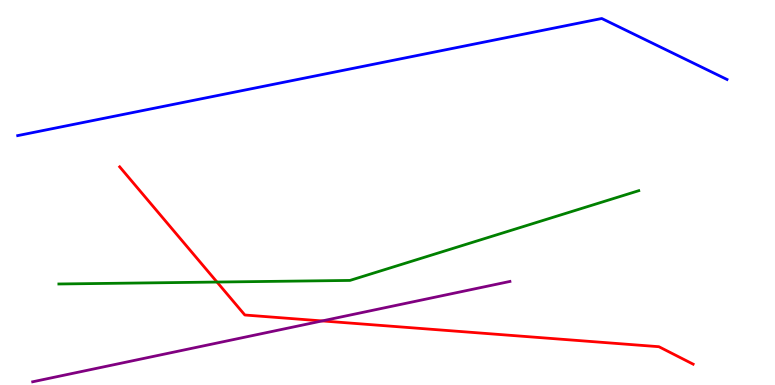[{'lines': ['blue', 'red'], 'intersections': []}, {'lines': ['green', 'red'], 'intersections': [{'x': 2.8, 'y': 2.67}]}, {'lines': ['purple', 'red'], 'intersections': [{'x': 4.16, 'y': 1.66}]}, {'lines': ['blue', 'green'], 'intersections': []}, {'lines': ['blue', 'purple'], 'intersections': []}, {'lines': ['green', 'purple'], 'intersections': []}]